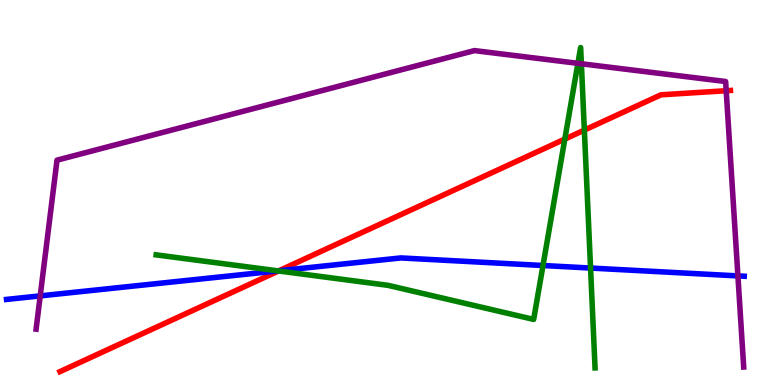[{'lines': ['blue', 'red'], 'intersections': [{'x': 3.6, 'y': 2.97}]}, {'lines': ['green', 'red'], 'intersections': [{'x': 3.59, 'y': 2.96}, {'x': 7.29, 'y': 6.39}, {'x': 7.54, 'y': 6.62}]}, {'lines': ['purple', 'red'], 'intersections': [{'x': 9.37, 'y': 7.64}]}, {'lines': ['blue', 'green'], 'intersections': [{'x': 3.59, 'y': 2.96}, {'x': 7.01, 'y': 3.1}, {'x': 7.62, 'y': 3.04}]}, {'lines': ['blue', 'purple'], 'intersections': [{'x': 0.519, 'y': 2.31}, {'x': 9.52, 'y': 2.83}]}, {'lines': ['green', 'purple'], 'intersections': [{'x': 7.46, 'y': 8.35}, {'x': 7.5, 'y': 8.34}]}]